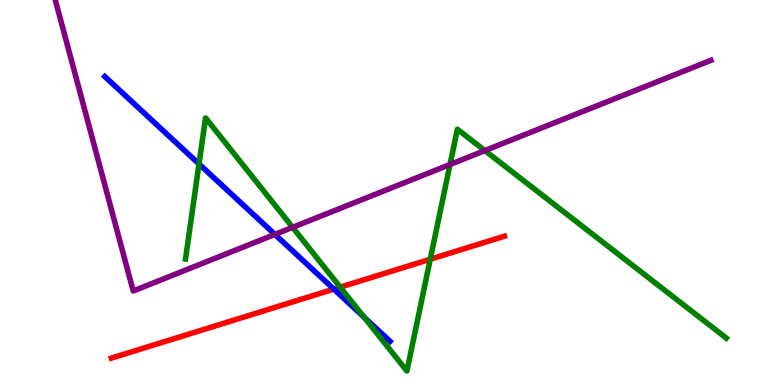[{'lines': ['blue', 'red'], 'intersections': [{'x': 4.31, 'y': 2.49}]}, {'lines': ['green', 'red'], 'intersections': [{'x': 4.39, 'y': 2.54}, {'x': 5.55, 'y': 3.27}]}, {'lines': ['purple', 'red'], 'intersections': []}, {'lines': ['blue', 'green'], 'intersections': [{'x': 2.57, 'y': 5.74}, {'x': 4.7, 'y': 1.76}]}, {'lines': ['blue', 'purple'], 'intersections': [{'x': 3.55, 'y': 3.91}]}, {'lines': ['green', 'purple'], 'intersections': [{'x': 3.78, 'y': 4.09}, {'x': 5.81, 'y': 5.73}, {'x': 6.26, 'y': 6.09}]}]